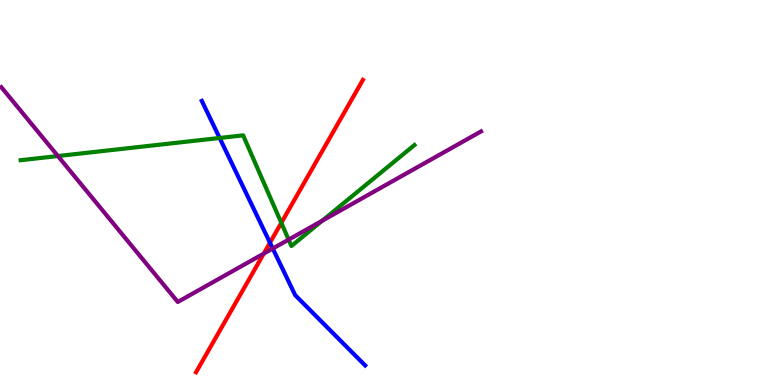[{'lines': ['blue', 'red'], 'intersections': [{'x': 3.48, 'y': 3.7}]}, {'lines': ['green', 'red'], 'intersections': [{'x': 3.63, 'y': 4.21}]}, {'lines': ['purple', 'red'], 'intersections': [{'x': 3.4, 'y': 3.41}]}, {'lines': ['blue', 'green'], 'intersections': [{'x': 2.83, 'y': 6.42}]}, {'lines': ['blue', 'purple'], 'intersections': [{'x': 3.52, 'y': 3.54}]}, {'lines': ['green', 'purple'], 'intersections': [{'x': 0.747, 'y': 5.95}, {'x': 3.72, 'y': 3.78}, {'x': 4.16, 'y': 4.27}]}]